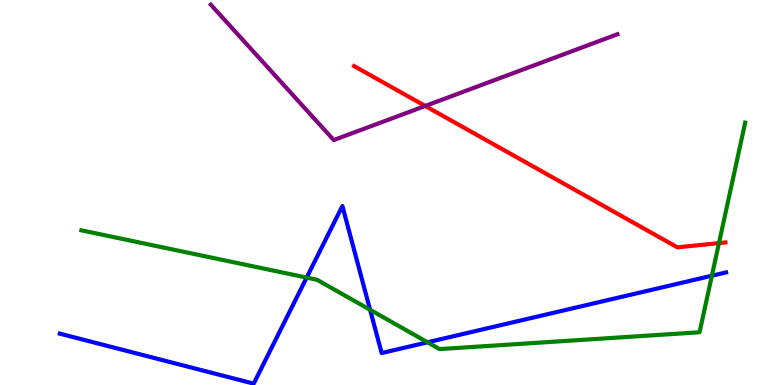[{'lines': ['blue', 'red'], 'intersections': []}, {'lines': ['green', 'red'], 'intersections': [{'x': 9.28, 'y': 3.69}]}, {'lines': ['purple', 'red'], 'intersections': [{'x': 5.49, 'y': 7.25}]}, {'lines': ['blue', 'green'], 'intersections': [{'x': 3.96, 'y': 2.79}, {'x': 4.78, 'y': 1.95}, {'x': 5.52, 'y': 1.11}, {'x': 9.19, 'y': 2.84}]}, {'lines': ['blue', 'purple'], 'intersections': []}, {'lines': ['green', 'purple'], 'intersections': []}]